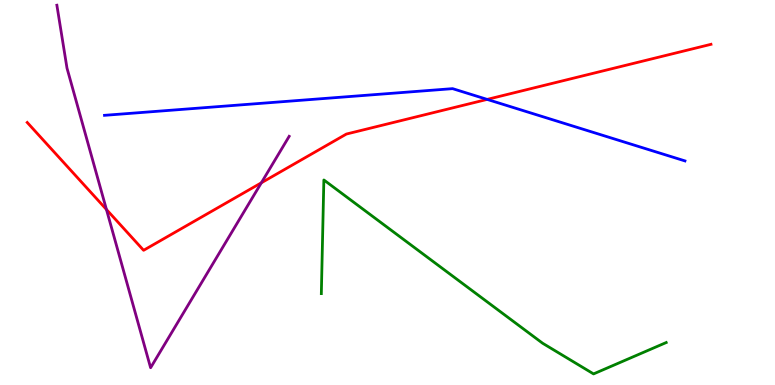[{'lines': ['blue', 'red'], 'intersections': [{'x': 6.29, 'y': 7.42}]}, {'lines': ['green', 'red'], 'intersections': []}, {'lines': ['purple', 'red'], 'intersections': [{'x': 1.37, 'y': 4.56}, {'x': 3.37, 'y': 5.25}]}, {'lines': ['blue', 'green'], 'intersections': []}, {'lines': ['blue', 'purple'], 'intersections': []}, {'lines': ['green', 'purple'], 'intersections': []}]